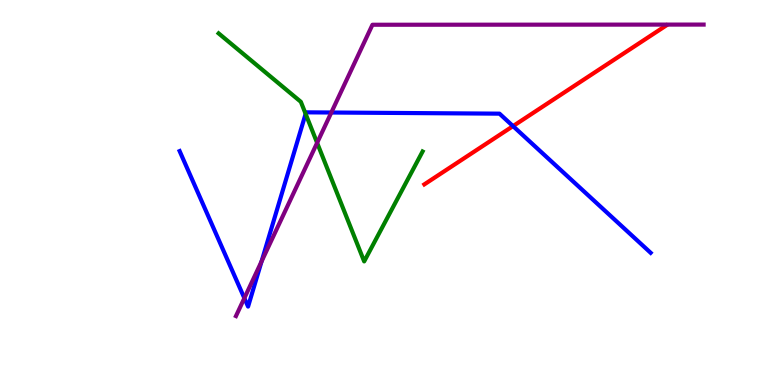[{'lines': ['blue', 'red'], 'intersections': [{'x': 6.62, 'y': 6.72}]}, {'lines': ['green', 'red'], 'intersections': []}, {'lines': ['purple', 'red'], 'intersections': []}, {'lines': ['blue', 'green'], 'intersections': [{'x': 3.94, 'y': 7.04}]}, {'lines': ['blue', 'purple'], 'intersections': [{'x': 3.15, 'y': 2.26}, {'x': 3.38, 'y': 3.21}, {'x': 4.28, 'y': 7.08}]}, {'lines': ['green', 'purple'], 'intersections': [{'x': 4.09, 'y': 6.29}]}]